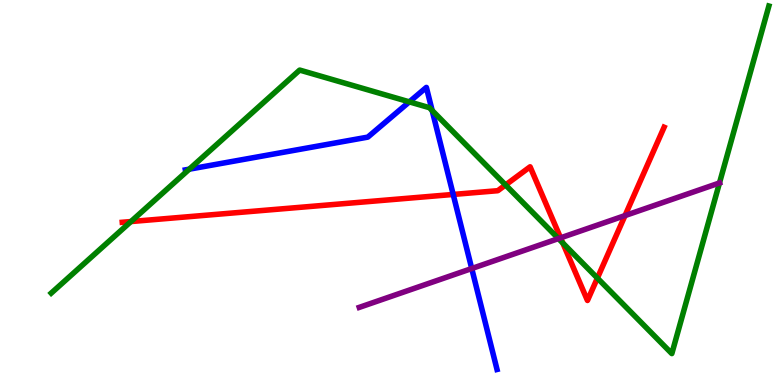[{'lines': ['blue', 'red'], 'intersections': [{'x': 5.85, 'y': 4.95}]}, {'lines': ['green', 'red'], 'intersections': [{'x': 1.69, 'y': 4.25}, {'x': 6.52, 'y': 5.2}, {'x': 7.26, 'y': 3.69}, {'x': 7.71, 'y': 2.78}]}, {'lines': ['purple', 'red'], 'intersections': [{'x': 7.23, 'y': 3.82}, {'x': 8.06, 'y': 4.4}]}, {'lines': ['blue', 'green'], 'intersections': [{'x': 2.44, 'y': 5.61}, {'x': 5.28, 'y': 7.35}, {'x': 5.58, 'y': 7.13}]}, {'lines': ['blue', 'purple'], 'intersections': [{'x': 6.09, 'y': 3.03}]}, {'lines': ['green', 'purple'], 'intersections': [{'x': 7.21, 'y': 3.8}, {'x': 9.28, 'y': 5.25}]}]